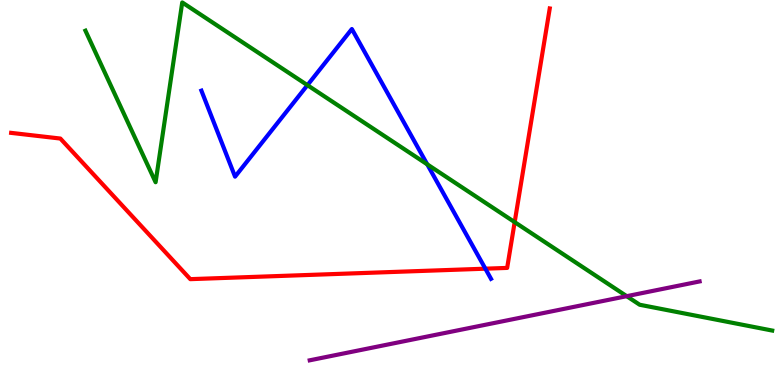[{'lines': ['blue', 'red'], 'intersections': [{'x': 6.26, 'y': 3.02}]}, {'lines': ['green', 'red'], 'intersections': [{'x': 6.64, 'y': 4.23}]}, {'lines': ['purple', 'red'], 'intersections': []}, {'lines': ['blue', 'green'], 'intersections': [{'x': 3.97, 'y': 7.79}, {'x': 5.51, 'y': 5.73}]}, {'lines': ['blue', 'purple'], 'intersections': []}, {'lines': ['green', 'purple'], 'intersections': [{'x': 8.09, 'y': 2.31}]}]